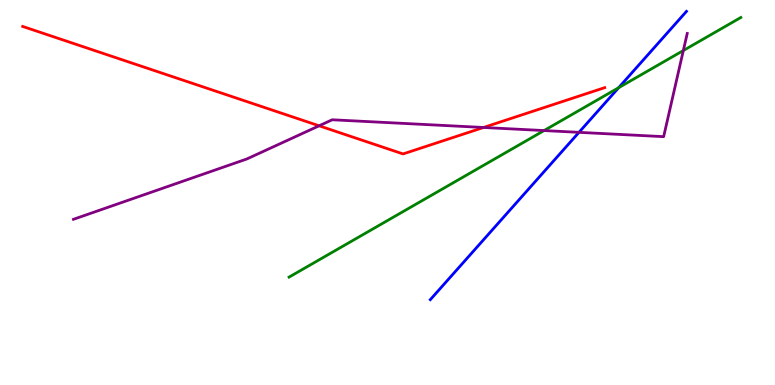[{'lines': ['blue', 'red'], 'intersections': []}, {'lines': ['green', 'red'], 'intersections': []}, {'lines': ['purple', 'red'], 'intersections': [{'x': 4.12, 'y': 6.73}, {'x': 6.24, 'y': 6.69}]}, {'lines': ['blue', 'green'], 'intersections': [{'x': 7.98, 'y': 7.72}]}, {'lines': ['blue', 'purple'], 'intersections': [{'x': 7.47, 'y': 6.56}]}, {'lines': ['green', 'purple'], 'intersections': [{'x': 7.02, 'y': 6.61}, {'x': 8.82, 'y': 8.69}]}]